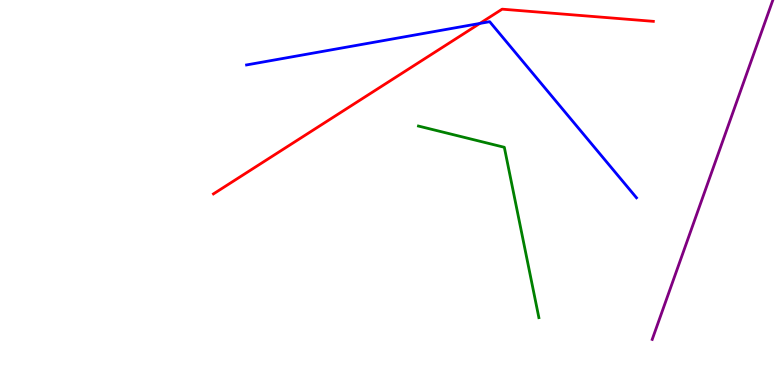[{'lines': ['blue', 'red'], 'intersections': [{'x': 6.19, 'y': 9.39}]}, {'lines': ['green', 'red'], 'intersections': []}, {'lines': ['purple', 'red'], 'intersections': []}, {'lines': ['blue', 'green'], 'intersections': []}, {'lines': ['blue', 'purple'], 'intersections': []}, {'lines': ['green', 'purple'], 'intersections': []}]